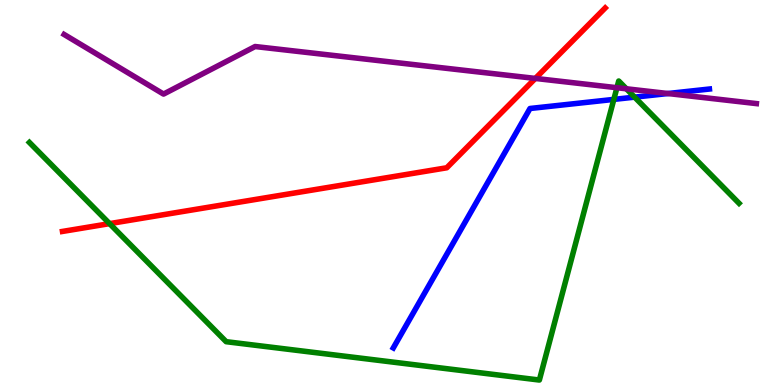[{'lines': ['blue', 'red'], 'intersections': []}, {'lines': ['green', 'red'], 'intersections': [{'x': 1.41, 'y': 4.19}]}, {'lines': ['purple', 'red'], 'intersections': [{'x': 6.91, 'y': 7.96}]}, {'lines': ['blue', 'green'], 'intersections': [{'x': 7.92, 'y': 7.42}, {'x': 8.19, 'y': 7.48}]}, {'lines': ['blue', 'purple'], 'intersections': [{'x': 8.62, 'y': 7.57}]}, {'lines': ['green', 'purple'], 'intersections': [{'x': 7.96, 'y': 7.72}, {'x': 8.08, 'y': 7.69}]}]